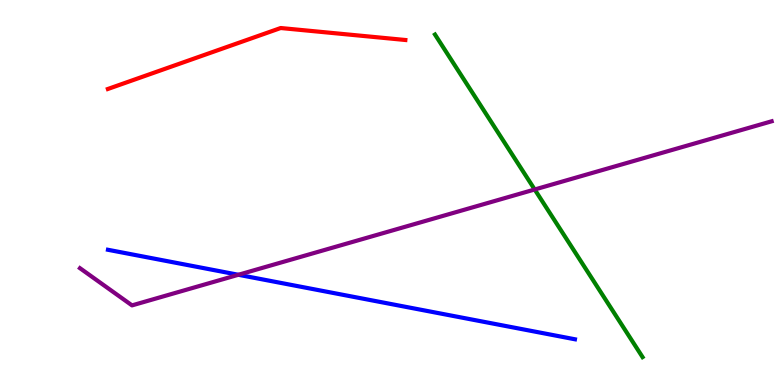[{'lines': ['blue', 'red'], 'intersections': []}, {'lines': ['green', 'red'], 'intersections': []}, {'lines': ['purple', 'red'], 'intersections': []}, {'lines': ['blue', 'green'], 'intersections': []}, {'lines': ['blue', 'purple'], 'intersections': [{'x': 3.08, 'y': 2.86}]}, {'lines': ['green', 'purple'], 'intersections': [{'x': 6.9, 'y': 5.08}]}]